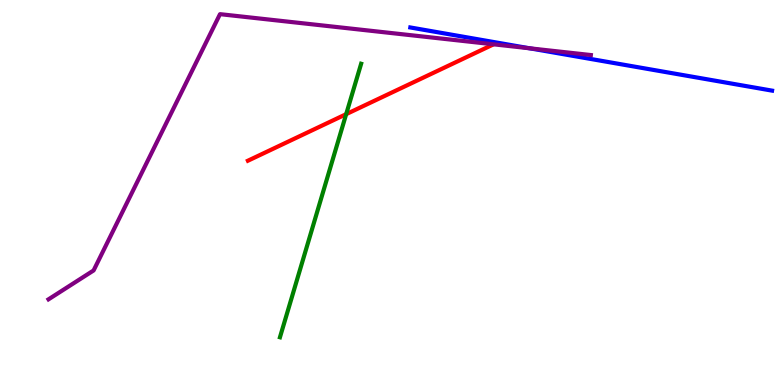[{'lines': ['blue', 'red'], 'intersections': []}, {'lines': ['green', 'red'], 'intersections': [{'x': 4.47, 'y': 7.03}]}, {'lines': ['purple', 'red'], 'intersections': []}, {'lines': ['blue', 'green'], 'intersections': []}, {'lines': ['blue', 'purple'], 'intersections': [{'x': 6.83, 'y': 8.75}]}, {'lines': ['green', 'purple'], 'intersections': []}]